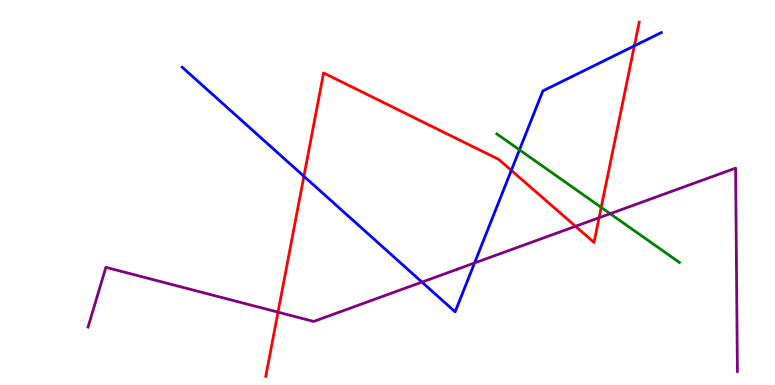[{'lines': ['blue', 'red'], 'intersections': [{'x': 3.92, 'y': 5.42}, {'x': 6.6, 'y': 5.58}, {'x': 8.19, 'y': 8.81}]}, {'lines': ['green', 'red'], 'intersections': [{'x': 7.76, 'y': 4.61}]}, {'lines': ['purple', 'red'], 'intersections': [{'x': 3.59, 'y': 1.89}, {'x': 7.43, 'y': 4.12}, {'x': 7.73, 'y': 4.34}]}, {'lines': ['blue', 'green'], 'intersections': [{'x': 6.7, 'y': 6.11}]}, {'lines': ['blue', 'purple'], 'intersections': [{'x': 5.44, 'y': 2.67}, {'x': 6.12, 'y': 3.17}]}, {'lines': ['green', 'purple'], 'intersections': [{'x': 7.87, 'y': 4.45}]}]